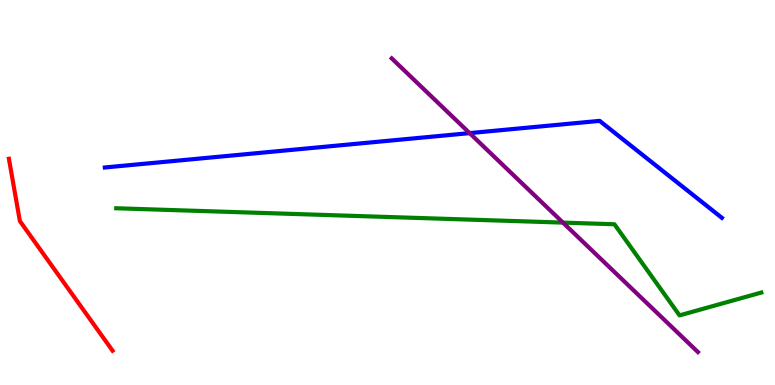[{'lines': ['blue', 'red'], 'intersections': []}, {'lines': ['green', 'red'], 'intersections': []}, {'lines': ['purple', 'red'], 'intersections': []}, {'lines': ['blue', 'green'], 'intersections': []}, {'lines': ['blue', 'purple'], 'intersections': [{'x': 6.06, 'y': 6.54}]}, {'lines': ['green', 'purple'], 'intersections': [{'x': 7.26, 'y': 4.22}]}]